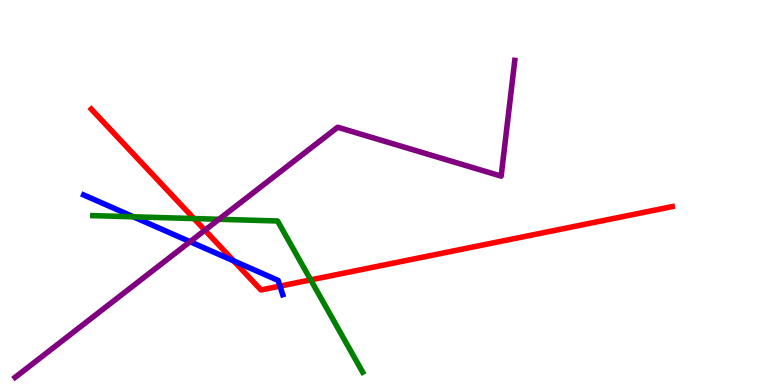[{'lines': ['blue', 'red'], 'intersections': [{'x': 3.02, 'y': 3.22}, {'x': 3.61, 'y': 2.57}]}, {'lines': ['green', 'red'], 'intersections': [{'x': 2.5, 'y': 4.32}, {'x': 4.01, 'y': 2.73}]}, {'lines': ['purple', 'red'], 'intersections': [{'x': 2.64, 'y': 4.02}]}, {'lines': ['blue', 'green'], 'intersections': [{'x': 1.72, 'y': 4.37}]}, {'lines': ['blue', 'purple'], 'intersections': [{'x': 2.45, 'y': 3.72}]}, {'lines': ['green', 'purple'], 'intersections': [{'x': 2.83, 'y': 4.3}]}]